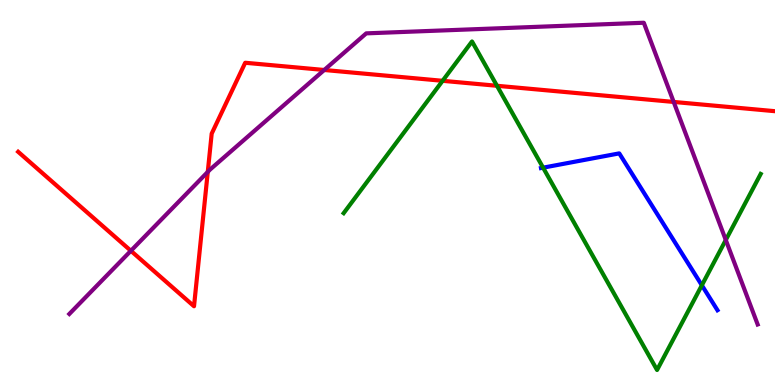[{'lines': ['blue', 'red'], 'intersections': []}, {'lines': ['green', 'red'], 'intersections': [{'x': 5.71, 'y': 7.9}, {'x': 6.41, 'y': 7.77}]}, {'lines': ['purple', 'red'], 'intersections': [{'x': 1.69, 'y': 3.49}, {'x': 2.68, 'y': 5.53}, {'x': 4.18, 'y': 8.18}, {'x': 8.69, 'y': 7.35}]}, {'lines': ['blue', 'green'], 'intersections': [{'x': 7.01, 'y': 5.65}, {'x': 9.06, 'y': 2.59}]}, {'lines': ['blue', 'purple'], 'intersections': []}, {'lines': ['green', 'purple'], 'intersections': [{'x': 9.36, 'y': 3.77}]}]